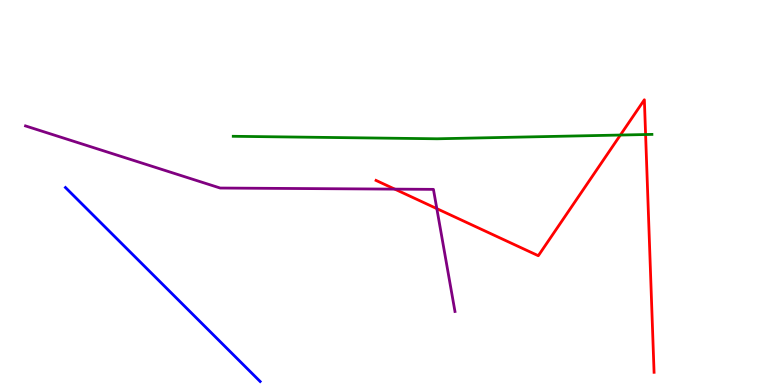[{'lines': ['blue', 'red'], 'intersections': []}, {'lines': ['green', 'red'], 'intersections': [{'x': 8.0, 'y': 6.49}, {'x': 8.33, 'y': 6.51}]}, {'lines': ['purple', 'red'], 'intersections': [{'x': 5.09, 'y': 5.09}, {'x': 5.64, 'y': 4.58}]}, {'lines': ['blue', 'green'], 'intersections': []}, {'lines': ['blue', 'purple'], 'intersections': []}, {'lines': ['green', 'purple'], 'intersections': []}]